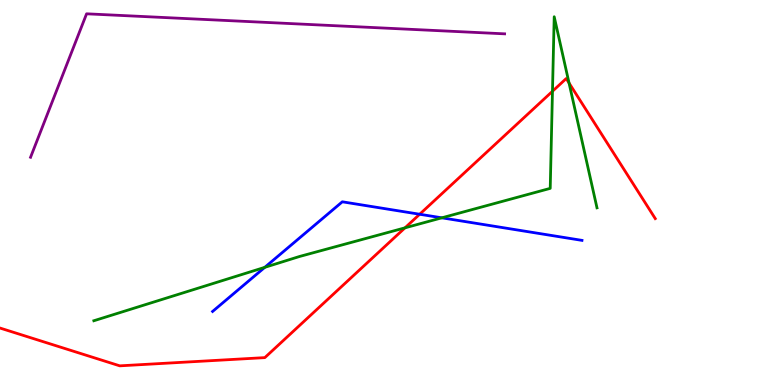[{'lines': ['blue', 'red'], 'intersections': [{'x': 5.42, 'y': 4.44}]}, {'lines': ['green', 'red'], 'intersections': [{'x': 5.23, 'y': 4.08}, {'x': 7.13, 'y': 7.63}, {'x': 7.34, 'y': 7.84}]}, {'lines': ['purple', 'red'], 'intersections': []}, {'lines': ['blue', 'green'], 'intersections': [{'x': 3.42, 'y': 3.06}, {'x': 5.7, 'y': 4.34}]}, {'lines': ['blue', 'purple'], 'intersections': []}, {'lines': ['green', 'purple'], 'intersections': []}]